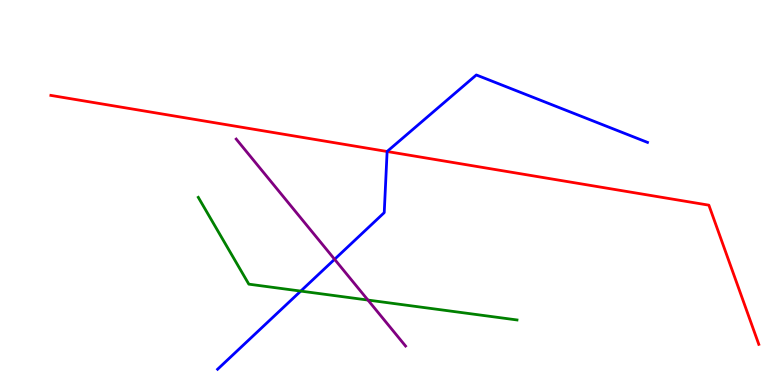[{'lines': ['blue', 'red'], 'intersections': [{'x': 5.0, 'y': 6.06}]}, {'lines': ['green', 'red'], 'intersections': []}, {'lines': ['purple', 'red'], 'intersections': []}, {'lines': ['blue', 'green'], 'intersections': [{'x': 3.88, 'y': 2.44}]}, {'lines': ['blue', 'purple'], 'intersections': [{'x': 4.32, 'y': 3.26}]}, {'lines': ['green', 'purple'], 'intersections': [{'x': 4.75, 'y': 2.21}]}]